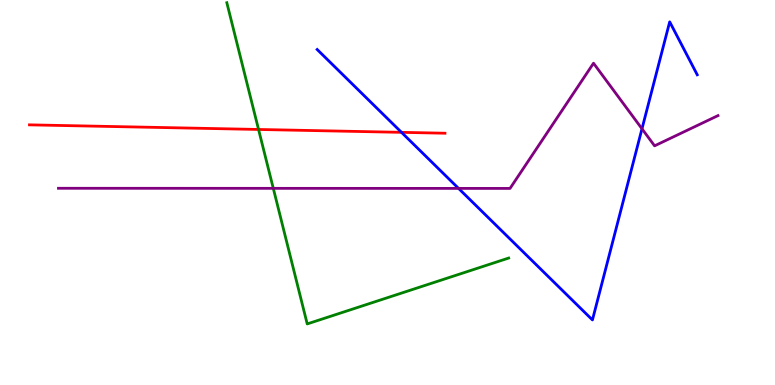[{'lines': ['blue', 'red'], 'intersections': [{'x': 5.18, 'y': 6.56}]}, {'lines': ['green', 'red'], 'intersections': [{'x': 3.34, 'y': 6.64}]}, {'lines': ['purple', 'red'], 'intersections': []}, {'lines': ['blue', 'green'], 'intersections': []}, {'lines': ['blue', 'purple'], 'intersections': [{'x': 5.92, 'y': 5.11}, {'x': 8.28, 'y': 6.65}]}, {'lines': ['green', 'purple'], 'intersections': [{'x': 3.53, 'y': 5.11}]}]